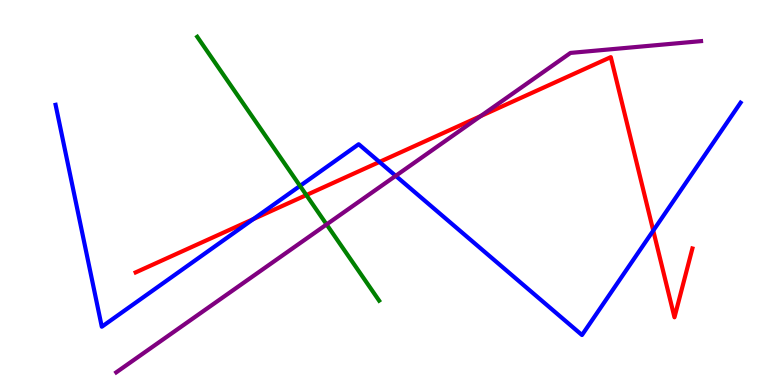[{'lines': ['blue', 'red'], 'intersections': [{'x': 3.27, 'y': 4.31}, {'x': 4.9, 'y': 5.79}, {'x': 8.43, 'y': 4.01}]}, {'lines': ['green', 'red'], 'intersections': [{'x': 3.95, 'y': 4.93}]}, {'lines': ['purple', 'red'], 'intersections': [{'x': 6.2, 'y': 6.98}]}, {'lines': ['blue', 'green'], 'intersections': [{'x': 3.87, 'y': 5.17}]}, {'lines': ['blue', 'purple'], 'intersections': [{'x': 5.11, 'y': 5.43}]}, {'lines': ['green', 'purple'], 'intersections': [{'x': 4.21, 'y': 4.17}]}]